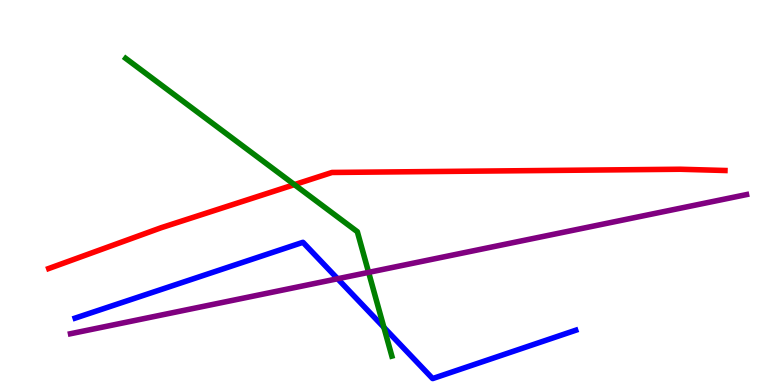[{'lines': ['blue', 'red'], 'intersections': []}, {'lines': ['green', 'red'], 'intersections': [{'x': 3.8, 'y': 5.2}]}, {'lines': ['purple', 'red'], 'intersections': []}, {'lines': ['blue', 'green'], 'intersections': [{'x': 4.95, 'y': 1.5}]}, {'lines': ['blue', 'purple'], 'intersections': [{'x': 4.36, 'y': 2.76}]}, {'lines': ['green', 'purple'], 'intersections': [{'x': 4.76, 'y': 2.93}]}]